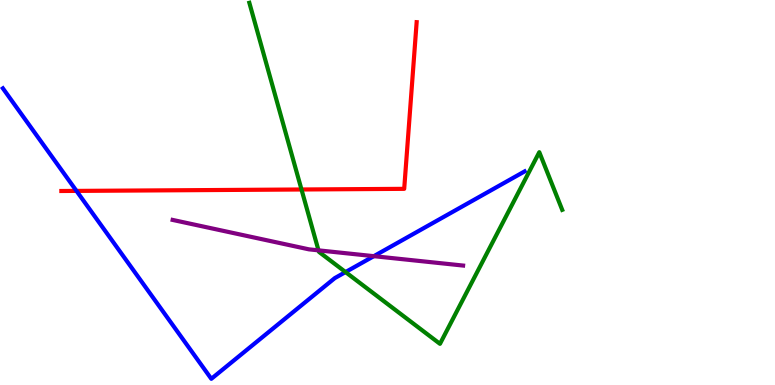[{'lines': ['blue', 'red'], 'intersections': [{'x': 0.987, 'y': 5.04}]}, {'lines': ['green', 'red'], 'intersections': [{'x': 3.89, 'y': 5.08}]}, {'lines': ['purple', 'red'], 'intersections': []}, {'lines': ['blue', 'green'], 'intersections': [{'x': 4.46, 'y': 2.93}]}, {'lines': ['blue', 'purple'], 'intersections': [{'x': 4.82, 'y': 3.35}]}, {'lines': ['green', 'purple'], 'intersections': [{'x': 4.11, 'y': 3.5}]}]